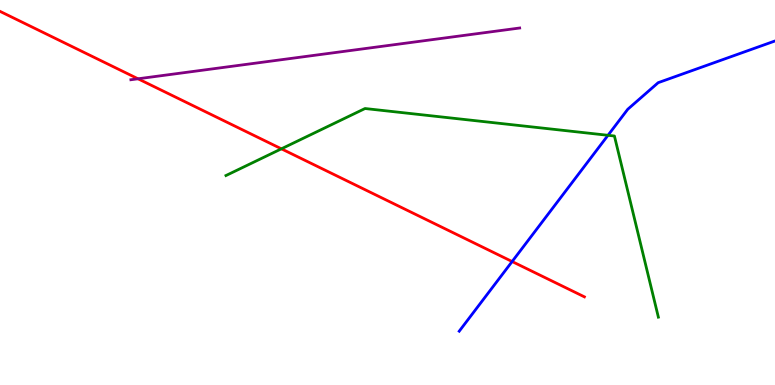[{'lines': ['blue', 'red'], 'intersections': [{'x': 6.61, 'y': 3.21}]}, {'lines': ['green', 'red'], 'intersections': [{'x': 3.63, 'y': 6.13}]}, {'lines': ['purple', 'red'], 'intersections': [{'x': 1.78, 'y': 7.95}]}, {'lines': ['blue', 'green'], 'intersections': [{'x': 7.84, 'y': 6.49}]}, {'lines': ['blue', 'purple'], 'intersections': []}, {'lines': ['green', 'purple'], 'intersections': []}]